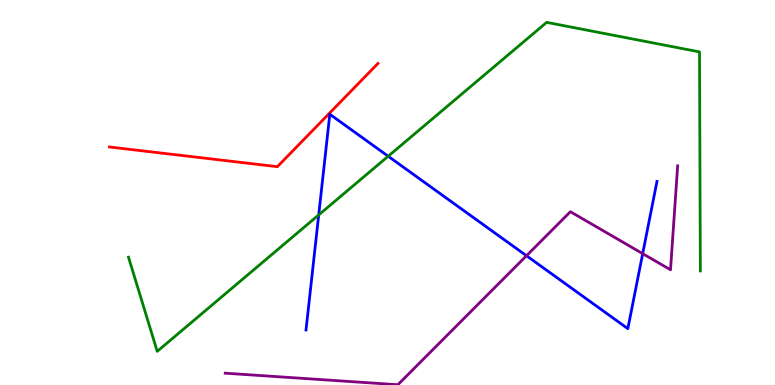[{'lines': ['blue', 'red'], 'intersections': []}, {'lines': ['green', 'red'], 'intersections': []}, {'lines': ['purple', 'red'], 'intersections': []}, {'lines': ['blue', 'green'], 'intersections': [{'x': 4.11, 'y': 4.42}, {'x': 5.01, 'y': 5.94}]}, {'lines': ['blue', 'purple'], 'intersections': [{'x': 6.79, 'y': 3.36}, {'x': 8.29, 'y': 3.41}]}, {'lines': ['green', 'purple'], 'intersections': []}]